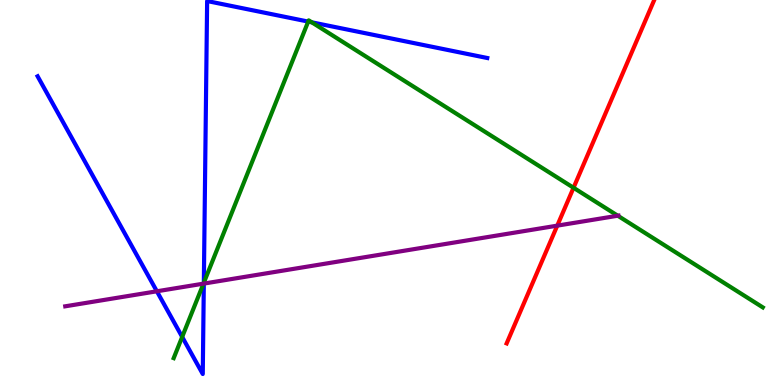[{'lines': ['blue', 'red'], 'intersections': []}, {'lines': ['green', 'red'], 'intersections': [{'x': 7.4, 'y': 5.12}]}, {'lines': ['purple', 'red'], 'intersections': [{'x': 7.19, 'y': 4.14}]}, {'lines': ['blue', 'green'], 'intersections': [{'x': 2.35, 'y': 1.25}, {'x': 2.63, 'y': 2.66}, {'x': 3.98, 'y': 9.44}, {'x': 4.02, 'y': 9.42}]}, {'lines': ['blue', 'purple'], 'intersections': [{'x': 2.02, 'y': 2.43}, {'x': 2.63, 'y': 2.63}]}, {'lines': ['green', 'purple'], 'intersections': [{'x': 2.63, 'y': 2.63}, {'x': 7.97, 'y': 4.4}]}]